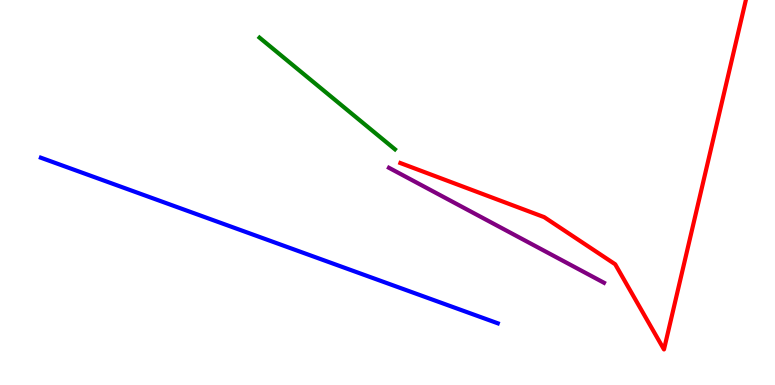[{'lines': ['blue', 'red'], 'intersections': []}, {'lines': ['green', 'red'], 'intersections': []}, {'lines': ['purple', 'red'], 'intersections': []}, {'lines': ['blue', 'green'], 'intersections': []}, {'lines': ['blue', 'purple'], 'intersections': []}, {'lines': ['green', 'purple'], 'intersections': []}]